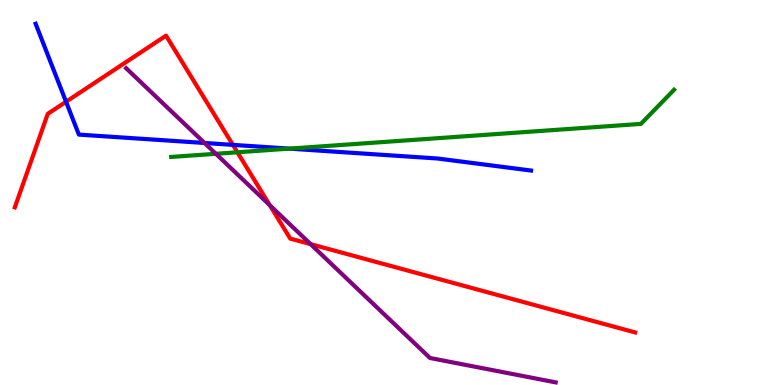[{'lines': ['blue', 'red'], 'intersections': [{'x': 0.852, 'y': 7.36}, {'x': 3.0, 'y': 6.24}]}, {'lines': ['green', 'red'], 'intersections': [{'x': 3.06, 'y': 6.04}]}, {'lines': ['purple', 'red'], 'intersections': [{'x': 3.48, 'y': 4.67}, {'x': 4.01, 'y': 3.66}]}, {'lines': ['blue', 'green'], 'intersections': [{'x': 3.73, 'y': 6.14}]}, {'lines': ['blue', 'purple'], 'intersections': [{'x': 2.64, 'y': 6.29}]}, {'lines': ['green', 'purple'], 'intersections': [{'x': 2.79, 'y': 6.01}]}]